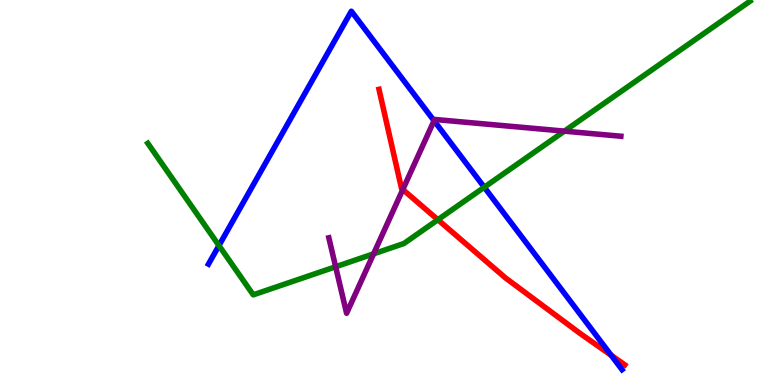[{'lines': ['blue', 'red'], 'intersections': [{'x': 7.89, 'y': 0.773}]}, {'lines': ['green', 'red'], 'intersections': [{'x': 5.65, 'y': 4.29}]}, {'lines': ['purple', 'red'], 'intersections': [{'x': 5.2, 'y': 5.08}]}, {'lines': ['blue', 'green'], 'intersections': [{'x': 2.83, 'y': 3.62}, {'x': 6.25, 'y': 5.14}]}, {'lines': ['blue', 'purple'], 'intersections': [{'x': 5.6, 'y': 6.86}]}, {'lines': ['green', 'purple'], 'intersections': [{'x': 4.33, 'y': 3.07}, {'x': 4.82, 'y': 3.41}, {'x': 7.28, 'y': 6.59}]}]